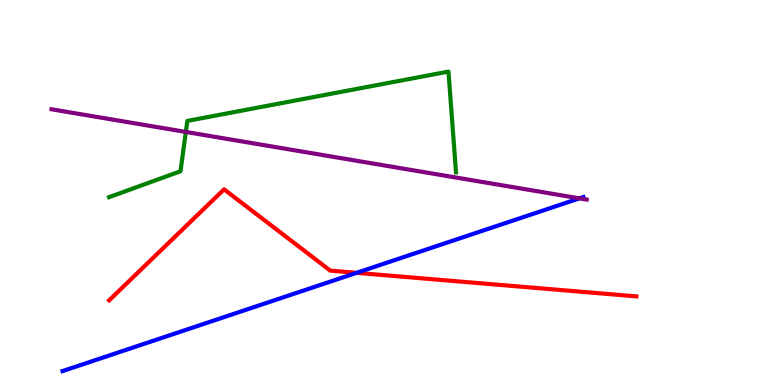[{'lines': ['blue', 'red'], 'intersections': [{'x': 4.6, 'y': 2.91}]}, {'lines': ['green', 'red'], 'intersections': []}, {'lines': ['purple', 'red'], 'intersections': []}, {'lines': ['blue', 'green'], 'intersections': []}, {'lines': ['blue', 'purple'], 'intersections': [{'x': 7.48, 'y': 4.85}]}, {'lines': ['green', 'purple'], 'intersections': [{'x': 2.4, 'y': 6.57}]}]